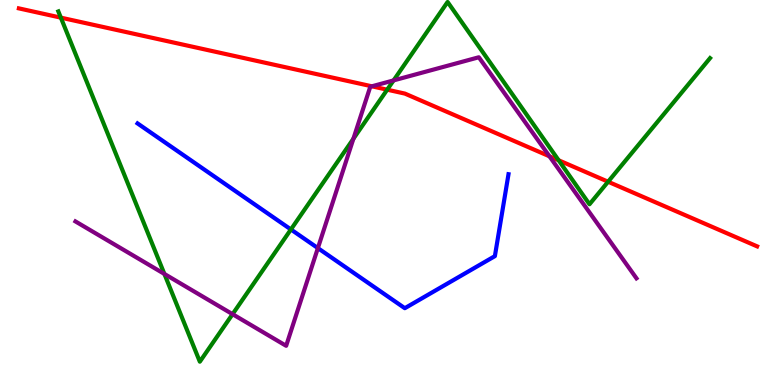[{'lines': ['blue', 'red'], 'intersections': []}, {'lines': ['green', 'red'], 'intersections': [{'x': 0.785, 'y': 9.54}, {'x': 5.0, 'y': 7.67}, {'x': 7.21, 'y': 5.84}, {'x': 7.85, 'y': 5.28}]}, {'lines': ['purple', 'red'], 'intersections': [{'x': 4.8, 'y': 7.76}, {'x': 7.09, 'y': 5.94}]}, {'lines': ['blue', 'green'], 'intersections': [{'x': 3.75, 'y': 4.04}]}, {'lines': ['blue', 'purple'], 'intersections': [{'x': 4.1, 'y': 3.56}]}, {'lines': ['green', 'purple'], 'intersections': [{'x': 2.12, 'y': 2.88}, {'x': 3.0, 'y': 1.84}, {'x': 4.56, 'y': 6.4}, {'x': 5.08, 'y': 7.91}]}]